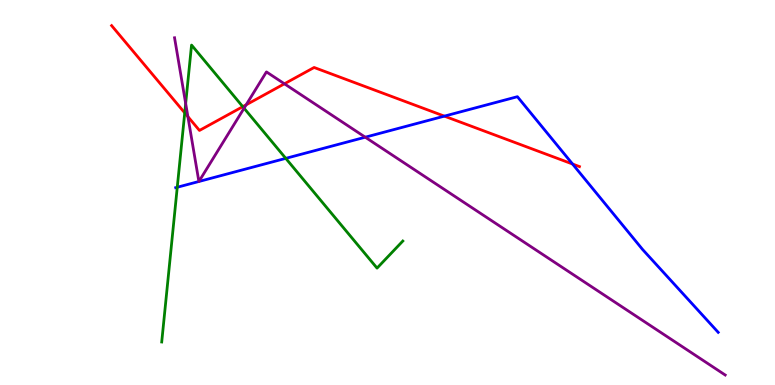[{'lines': ['blue', 'red'], 'intersections': [{'x': 5.73, 'y': 6.98}, {'x': 7.39, 'y': 5.74}]}, {'lines': ['green', 'red'], 'intersections': [{'x': 2.38, 'y': 7.07}, {'x': 3.13, 'y': 7.23}]}, {'lines': ['purple', 'red'], 'intersections': [{'x': 2.42, 'y': 6.97}, {'x': 3.18, 'y': 7.28}, {'x': 3.67, 'y': 7.82}]}, {'lines': ['blue', 'green'], 'intersections': [{'x': 2.29, 'y': 5.14}, {'x': 3.69, 'y': 5.89}]}, {'lines': ['blue', 'purple'], 'intersections': [{'x': 2.57, 'y': 5.29}, {'x': 2.57, 'y': 5.29}, {'x': 4.71, 'y': 6.44}]}, {'lines': ['green', 'purple'], 'intersections': [{'x': 2.4, 'y': 7.31}, {'x': 3.15, 'y': 7.19}]}]